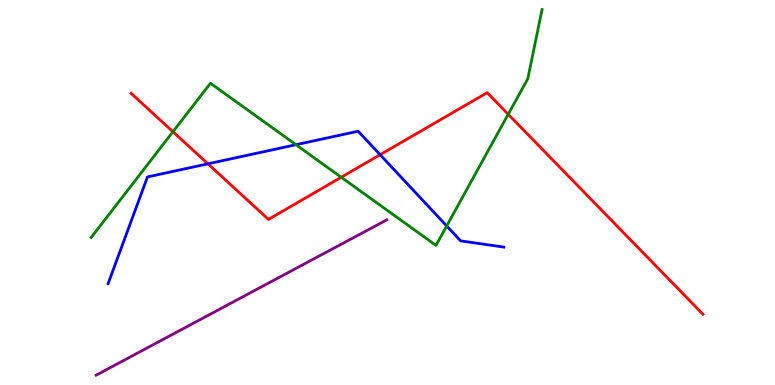[{'lines': ['blue', 'red'], 'intersections': [{'x': 2.68, 'y': 5.74}, {'x': 4.9, 'y': 5.98}]}, {'lines': ['green', 'red'], 'intersections': [{'x': 2.23, 'y': 6.58}, {'x': 4.4, 'y': 5.4}, {'x': 6.56, 'y': 7.03}]}, {'lines': ['purple', 'red'], 'intersections': []}, {'lines': ['blue', 'green'], 'intersections': [{'x': 3.82, 'y': 6.24}, {'x': 5.76, 'y': 4.13}]}, {'lines': ['blue', 'purple'], 'intersections': []}, {'lines': ['green', 'purple'], 'intersections': []}]